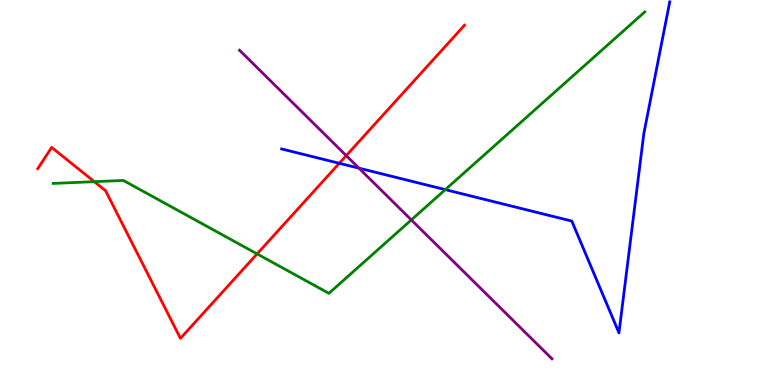[{'lines': ['blue', 'red'], 'intersections': [{'x': 4.38, 'y': 5.76}]}, {'lines': ['green', 'red'], 'intersections': [{'x': 1.22, 'y': 5.28}, {'x': 3.32, 'y': 3.41}]}, {'lines': ['purple', 'red'], 'intersections': [{'x': 4.47, 'y': 5.96}]}, {'lines': ['blue', 'green'], 'intersections': [{'x': 5.75, 'y': 5.07}]}, {'lines': ['blue', 'purple'], 'intersections': [{'x': 4.63, 'y': 5.63}]}, {'lines': ['green', 'purple'], 'intersections': [{'x': 5.31, 'y': 4.29}]}]